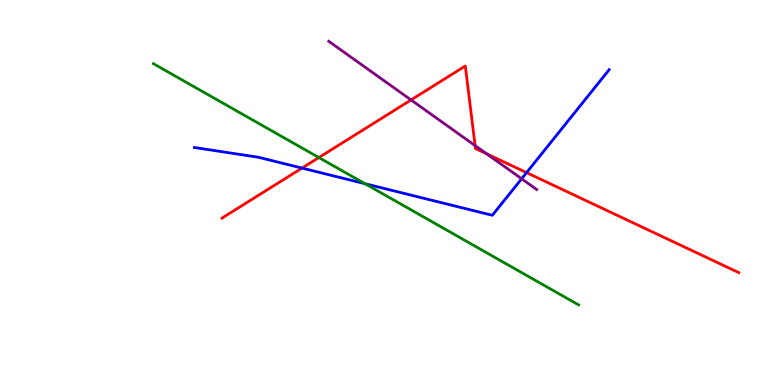[{'lines': ['blue', 'red'], 'intersections': [{'x': 3.9, 'y': 5.63}, {'x': 6.79, 'y': 5.52}]}, {'lines': ['green', 'red'], 'intersections': [{'x': 4.11, 'y': 5.91}]}, {'lines': ['purple', 'red'], 'intersections': [{'x': 5.3, 'y': 7.4}, {'x': 6.13, 'y': 6.22}, {'x': 6.28, 'y': 6.01}]}, {'lines': ['blue', 'green'], 'intersections': [{'x': 4.71, 'y': 5.23}]}, {'lines': ['blue', 'purple'], 'intersections': [{'x': 6.73, 'y': 5.36}]}, {'lines': ['green', 'purple'], 'intersections': []}]